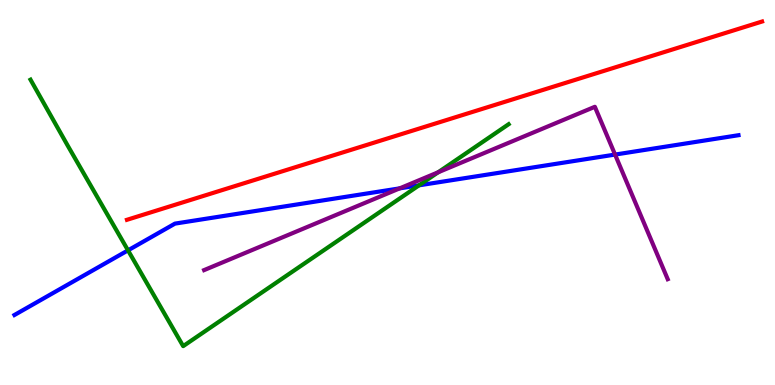[{'lines': ['blue', 'red'], 'intersections': []}, {'lines': ['green', 'red'], 'intersections': []}, {'lines': ['purple', 'red'], 'intersections': []}, {'lines': ['blue', 'green'], 'intersections': [{'x': 1.65, 'y': 3.5}, {'x': 5.41, 'y': 5.19}]}, {'lines': ['blue', 'purple'], 'intersections': [{'x': 5.16, 'y': 5.11}, {'x': 7.94, 'y': 5.99}]}, {'lines': ['green', 'purple'], 'intersections': [{'x': 5.65, 'y': 5.52}]}]